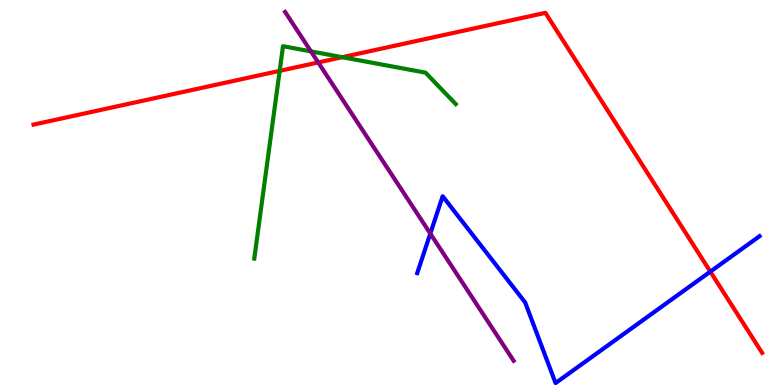[{'lines': ['blue', 'red'], 'intersections': [{'x': 9.17, 'y': 2.94}]}, {'lines': ['green', 'red'], 'intersections': [{'x': 3.61, 'y': 8.16}, {'x': 4.42, 'y': 8.51}]}, {'lines': ['purple', 'red'], 'intersections': [{'x': 4.11, 'y': 8.38}]}, {'lines': ['blue', 'green'], 'intersections': []}, {'lines': ['blue', 'purple'], 'intersections': [{'x': 5.55, 'y': 3.93}]}, {'lines': ['green', 'purple'], 'intersections': [{'x': 4.01, 'y': 8.66}]}]